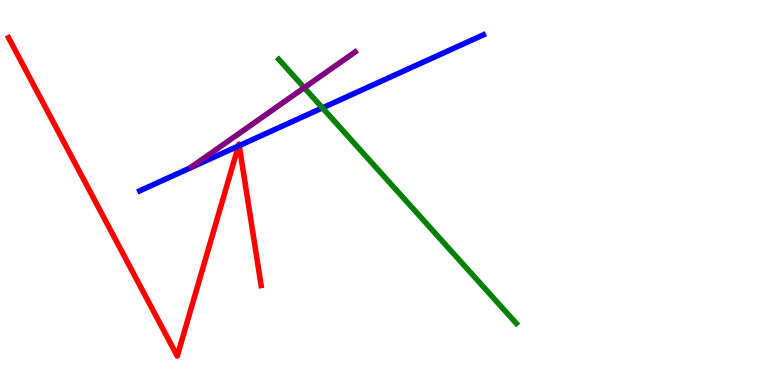[{'lines': ['blue', 'red'], 'intersections': [{'x': 3.08, 'y': 6.21}, {'x': 3.09, 'y': 6.22}]}, {'lines': ['green', 'red'], 'intersections': []}, {'lines': ['purple', 'red'], 'intersections': []}, {'lines': ['blue', 'green'], 'intersections': [{'x': 4.16, 'y': 7.2}]}, {'lines': ['blue', 'purple'], 'intersections': []}, {'lines': ['green', 'purple'], 'intersections': [{'x': 3.93, 'y': 7.72}]}]